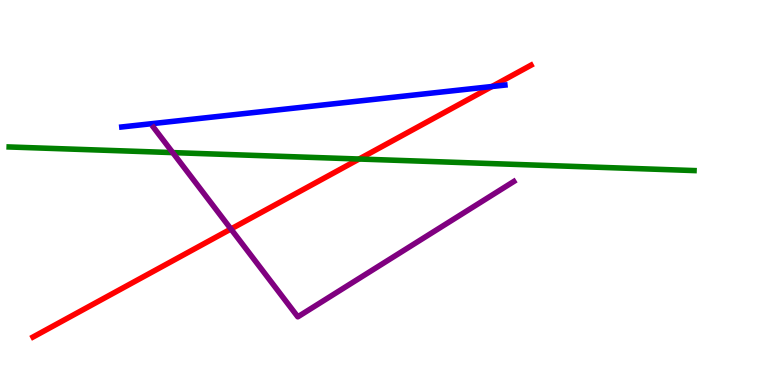[{'lines': ['blue', 'red'], 'intersections': [{'x': 6.35, 'y': 7.75}]}, {'lines': ['green', 'red'], 'intersections': [{'x': 4.63, 'y': 5.87}]}, {'lines': ['purple', 'red'], 'intersections': [{'x': 2.98, 'y': 4.05}]}, {'lines': ['blue', 'green'], 'intersections': []}, {'lines': ['blue', 'purple'], 'intersections': []}, {'lines': ['green', 'purple'], 'intersections': [{'x': 2.23, 'y': 6.04}]}]